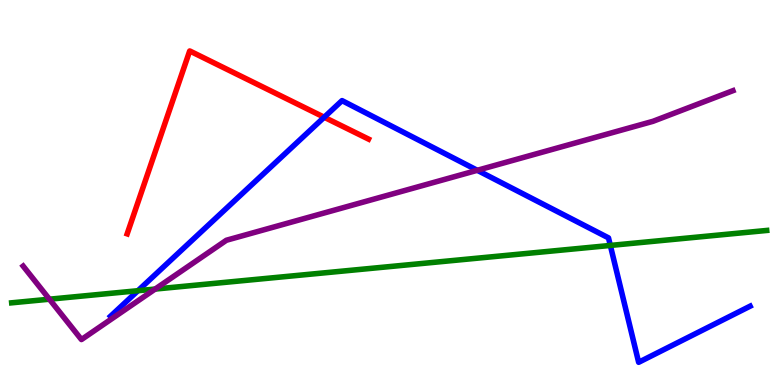[{'lines': ['blue', 'red'], 'intersections': [{'x': 4.18, 'y': 6.95}]}, {'lines': ['green', 'red'], 'intersections': []}, {'lines': ['purple', 'red'], 'intersections': []}, {'lines': ['blue', 'green'], 'intersections': [{'x': 1.78, 'y': 2.45}, {'x': 7.88, 'y': 3.62}]}, {'lines': ['blue', 'purple'], 'intersections': [{'x': 6.16, 'y': 5.58}]}, {'lines': ['green', 'purple'], 'intersections': [{'x': 0.638, 'y': 2.23}, {'x': 2.0, 'y': 2.49}]}]